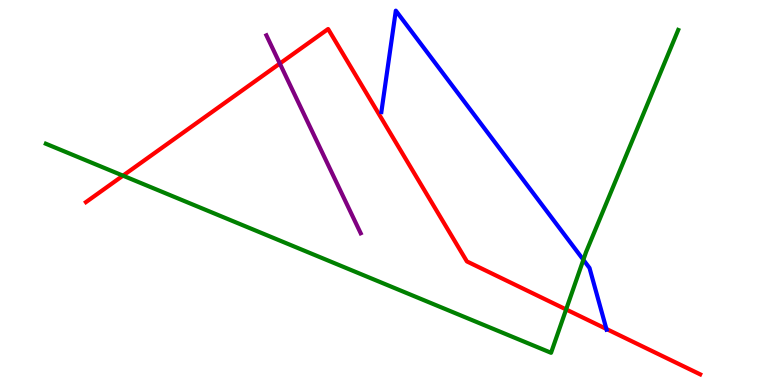[{'lines': ['blue', 'red'], 'intersections': [{'x': 7.82, 'y': 1.46}]}, {'lines': ['green', 'red'], 'intersections': [{'x': 1.59, 'y': 5.44}, {'x': 7.3, 'y': 1.96}]}, {'lines': ['purple', 'red'], 'intersections': [{'x': 3.61, 'y': 8.35}]}, {'lines': ['blue', 'green'], 'intersections': [{'x': 7.53, 'y': 3.25}]}, {'lines': ['blue', 'purple'], 'intersections': []}, {'lines': ['green', 'purple'], 'intersections': []}]